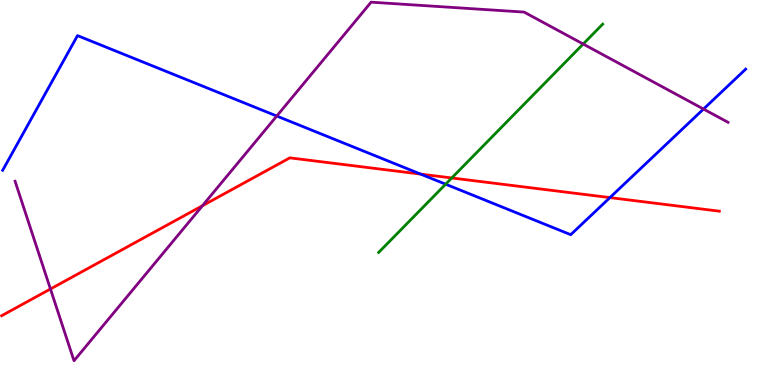[{'lines': ['blue', 'red'], 'intersections': [{'x': 5.43, 'y': 5.48}, {'x': 7.87, 'y': 4.87}]}, {'lines': ['green', 'red'], 'intersections': [{'x': 5.83, 'y': 5.38}]}, {'lines': ['purple', 'red'], 'intersections': [{'x': 0.651, 'y': 2.49}, {'x': 2.61, 'y': 4.66}]}, {'lines': ['blue', 'green'], 'intersections': [{'x': 5.75, 'y': 5.22}]}, {'lines': ['blue', 'purple'], 'intersections': [{'x': 3.57, 'y': 6.99}, {'x': 9.08, 'y': 7.17}]}, {'lines': ['green', 'purple'], 'intersections': [{'x': 7.52, 'y': 8.86}]}]